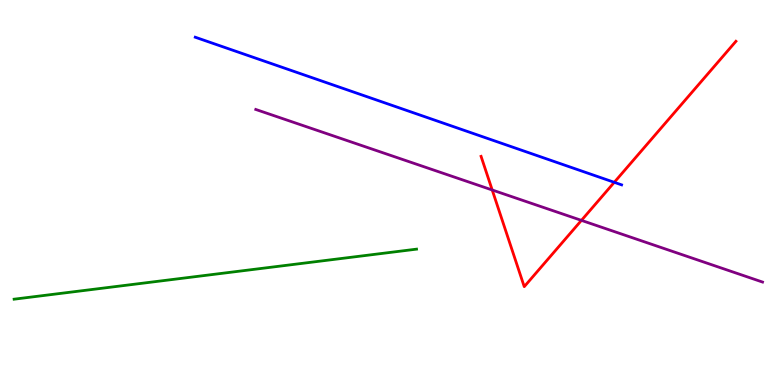[{'lines': ['blue', 'red'], 'intersections': [{'x': 7.93, 'y': 5.26}]}, {'lines': ['green', 'red'], 'intersections': []}, {'lines': ['purple', 'red'], 'intersections': [{'x': 6.35, 'y': 5.07}, {'x': 7.5, 'y': 4.28}]}, {'lines': ['blue', 'green'], 'intersections': []}, {'lines': ['blue', 'purple'], 'intersections': []}, {'lines': ['green', 'purple'], 'intersections': []}]